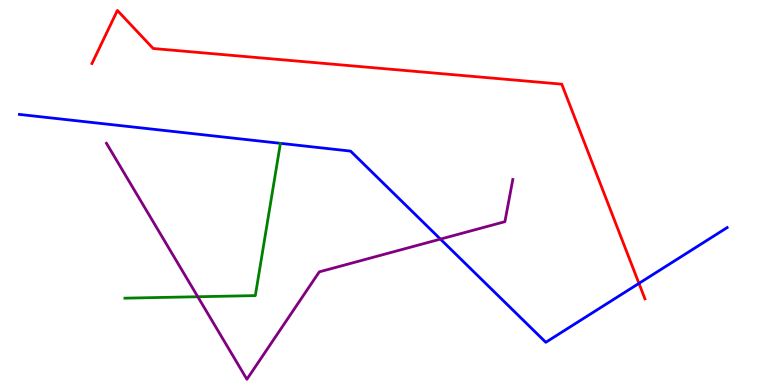[{'lines': ['blue', 'red'], 'intersections': [{'x': 8.24, 'y': 2.64}]}, {'lines': ['green', 'red'], 'intersections': []}, {'lines': ['purple', 'red'], 'intersections': []}, {'lines': ['blue', 'green'], 'intersections': []}, {'lines': ['blue', 'purple'], 'intersections': [{'x': 5.68, 'y': 3.79}]}, {'lines': ['green', 'purple'], 'intersections': [{'x': 2.55, 'y': 2.29}]}]